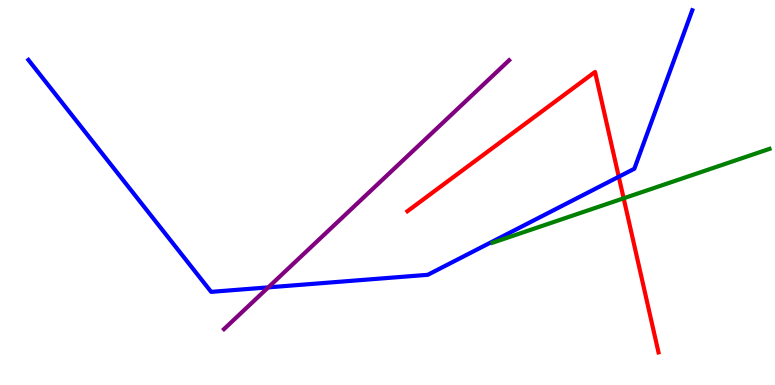[{'lines': ['blue', 'red'], 'intersections': [{'x': 7.98, 'y': 5.41}]}, {'lines': ['green', 'red'], 'intersections': [{'x': 8.05, 'y': 4.85}]}, {'lines': ['purple', 'red'], 'intersections': []}, {'lines': ['blue', 'green'], 'intersections': []}, {'lines': ['blue', 'purple'], 'intersections': [{'x': 3.46, 'y': 2.54}]}, {'lines': ['green', 'purple'], 'intersections': []}]